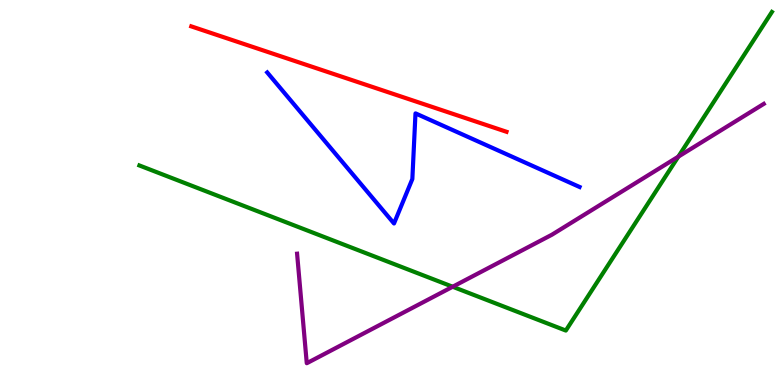[{'lines': ['blue', 'red'], 'intersections': []}, {'lines': ['green', 'red'], 'intersections': []}, {'lines': ['purple', 'red'], 'intersections': []}, {'lines': ['blue', 'green'], 'intersections': []}, {'lines': ['blue', 'purple'], 'intersections': []}, {'lines': ['green', 'purple'], 'intersections': [{'x': 5.84, 'y': 2.55}, {'x': 8.75, 'y': 5.93}]}]